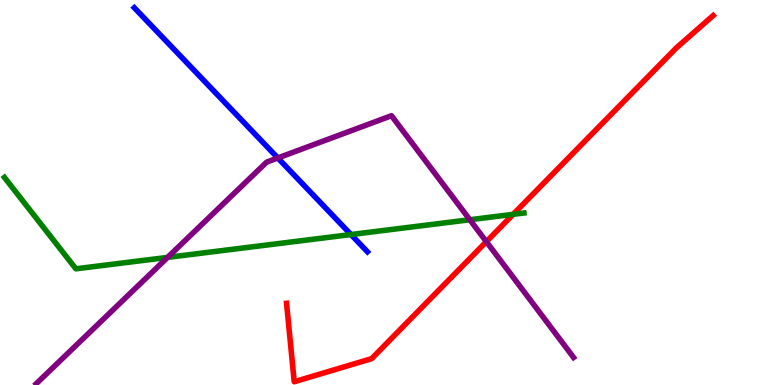[{'lines': ['blue', 'red'], 'intersections': []}, {'lines': ['green', 'red'], 'intersections': [{'x': 6.62, 'y': 4.43}]}, {'lines': ['purple', 'red'], 'intersections': [{'x': 6.28, 'y': 3.72}]}, {'lines': ['blue', 'green'], 'intersections': [{'x': 4.53, 'y': 3.91}]}, {'lines': ['blue', 'purple'], 'intersections': [{'x': 3.58, 'y': 5.9}]}, {'lines': ['green', 'purple'], 'intersections': [{'x': 2.16, 'y': 3.31}, {'x': 6.06, 'y': 4.29}]}]